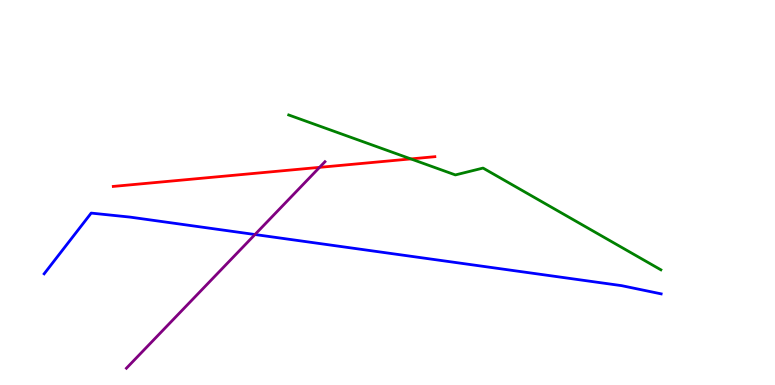[{'lines': ['blue', 'red'], 'intersections': []}, {'lines': ['green', 'red'], 'intersections': [{'x': 5.3, 'y': 5.87}]}, {'lines': ['purple', 'red'], 'intersections': [{'x': 4.12, 'y': 5.65}]}, {'lines': ['blue', 'green'], 'intersections': []}, {'lines': ['blue', 'purple'], 'intersections': [{'x': 3.29, 'y': 3.91}]}, {'lines': ['green', 'purple'], 'intersections': []}]